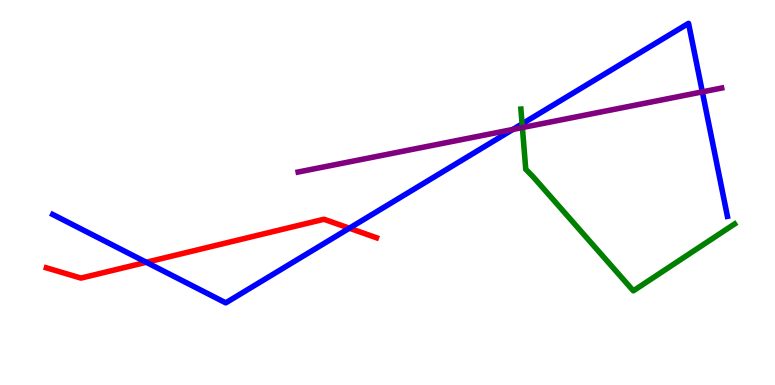[{'lines': ['blue', 'red'], 'intersections': [{'x': 1.89, 'y': 3.19}, {'x': 4.51, 'y': 4.07}]}, {'lines': ['green', 'red'], 'intersections': []}, {'lines': ['purple', 'red'], 'intersections': []}, {'lines': ['blue', 'green'], 'intersections': [{'x': 6.74, 'y': 6.78}]}, {'lines': ['blue', 'purple'], 'intersections': [{'x': 6.62, 'y': 6.64}, {'x': 9.06, 'y': 7.61}]}, {'lines': ['green', 'purple'], 'intersections': [{'x': 6.74, 'y': 6.69}]}]